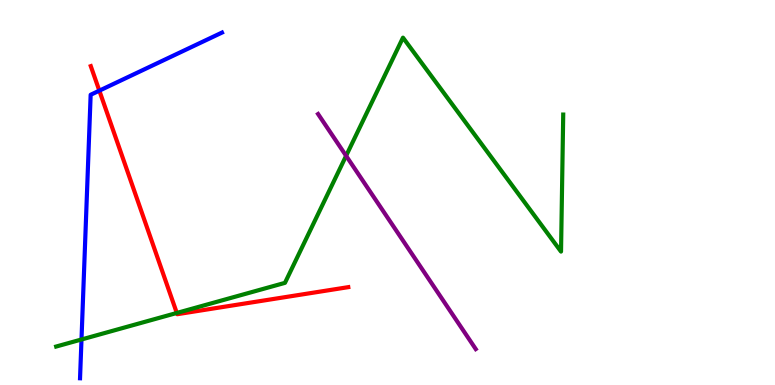[{'lines': ['blue', 'red'], 'intersections': [{'x': 1.28, 'y': 7.65}]}, {'lines': ['green', 'red'], 'intersections': [{'x': 2.28, 'y': 1.87}]}, {'lines': ['purple', 'red'], 'intersections': []}, {'lines': ['blue', 'green'], 'intersections': [{'x': 1.05, 'y': 1.18}]}, {'lines': ['blue', 'purple'], 'intersections': []}, {'lines': ['green', 'purple'], 'intersections': [{'x': 4.47, 'y': 5.95}]}]